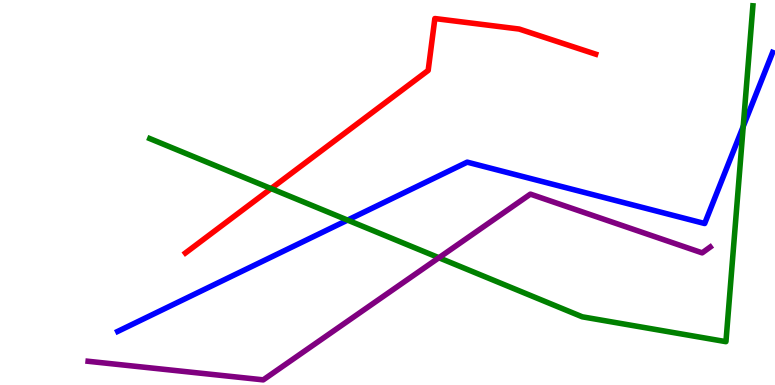[{'lines': ['blue', 'red'], 'intersections': []}, {'lines': ['green', 'red'], 'intersections': [{'x': 3.5, 'y': 5.1}]}, {'lines': ['purple', 'red'], 'intersections': []}, {'lines': ['blue', 'green'], 'intersections': [{'x': 4.48, 'y': 4.28}, {'x': 9.59, 'y': 6.71}]}, {'lines': ['blue', 'purple'], 'intersections': []}, {'lines': ['green', 'purple'], 'intersections': [{'x': 5.66, 'y': 3.31}]}]